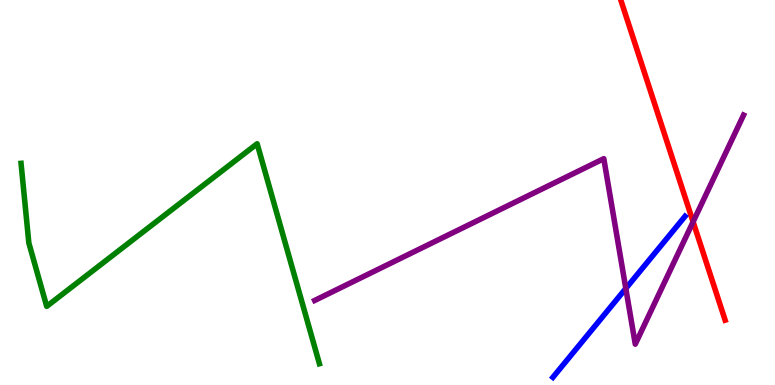[{'lines': ['blue', 'red'], 'intersections': []}, {'lines': ['green', 'red'], 'intersections': []}, {'lines': ['purple', 'red'], 'intersections': [{'x': 8.94, 'y': 4.24}]}, {'lines': ['blue', 'green'], 'intersections': []}, {'lines': ['blue', 'purple'], 'intersections': [{'x': 8.08, 'y': 2.51}]}, {'lines': ['green', 'purple'], 'intersections': []}]